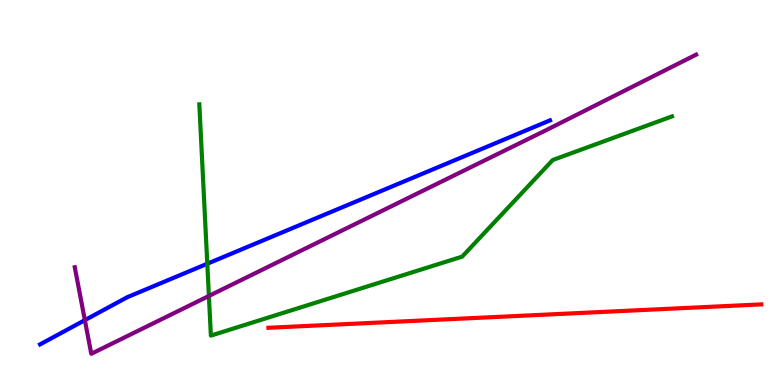[{'lines': ['blue', 'red'], 'intersections': []}, {'lines': ['green', 'red'], 'intersections': []}, {'lines': ['purple', 'red'], 'intersections': []}, {'lines': ['blue', 'green'], 'intersections': [{'x': 2.67, 'y': 3.15}]}, {'lines': ['blue', 'purple'], 'intersections': [{'x': 1.09, 'y': 1.68}]}, {'lines': ['green', 'purple'], 'intersections': [{'x': 2.7, 'y': 2.31}]}]